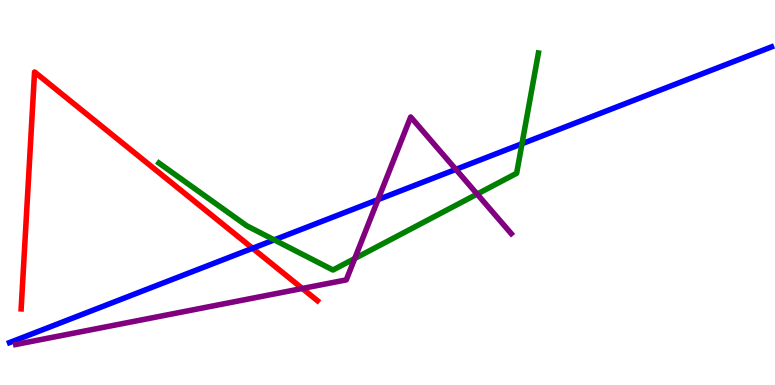[{'lines': ['blue', 'red'], 'intersections': [{'x': 3.26, 'y': 3.55}]}, {'lines': ['green', 'red'], 'intersections': []}, {'lines': ['purple', 'red'], 'intersections': [{'x': 3.9, 'y': 2.51}]}, {'lines': ['blue', 'green'], 'intersections': [{'x': 3.54, 'y': 3.77}, {'x': 6.74, 'y': 6.27}]}, {'lines': ['blue', 'purple'], 'intersections': [{'x': 4.88, 'y': 4.82}, {'x': 5.88, 'y': 5.6}]}, {'lines': ['green', 'purple'], 'intersections': [{'x': 4.58, 'y': 3.28}, {'x': 6.16, 'y': 4.96}]}]